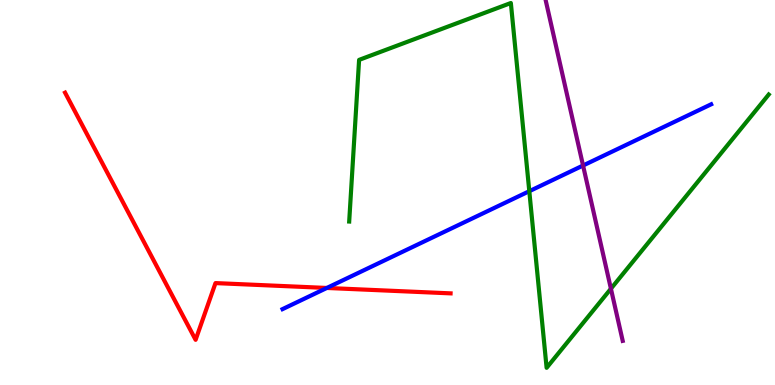[{'lines': ['blue', 'red'], 'intersections': [{'x': 4.22, 'y': 2.52}]}, {'lines': ['green', 'red'], 'intersections': []}, {'lines': ['purple', 'red'], 'intersections': []}, {'lines': ['blue', 'green'], 'intersections': [{'x': 6.83, 'y': 5.03}]}, {'lines': ['blue', 'purple'], 'intersections': [{'x': 7.52, 'y': 5.7}]}, {'lines': ['green', 'purple'], 'intersections': [{'x': 7.88, 'y': 2.5}]}]